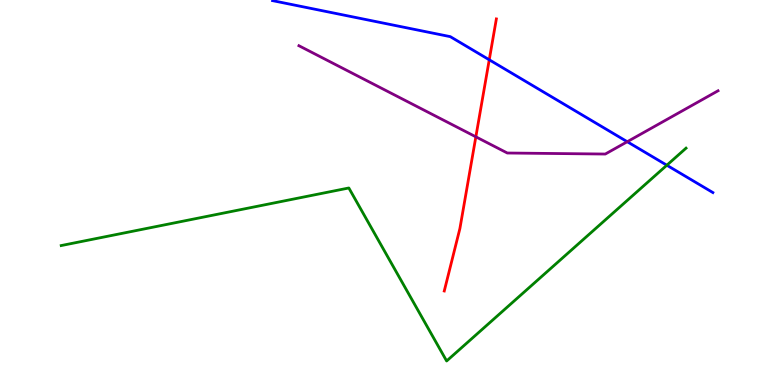[{'lines': ['blue', 'red'], 'intersections': [{'x': 6.31, 'y': 8.45}]}, {'lines': ['green', 'red'], 'intersections': []}, {'lines': ['purple', 'red'], 'intersections': [{'x': 6.14, 'y': 6.45}]}, {'lines': ['blue', 'green'], 'intersections': [{'x': 8.6, 'y': 5.71}]}, {'lines': ['blue', 'purple'], 'intersections': [{'x': 8.09, 'y': 6.32}]}, {'lines': ['green', 'purple'], 'intersections': []}]